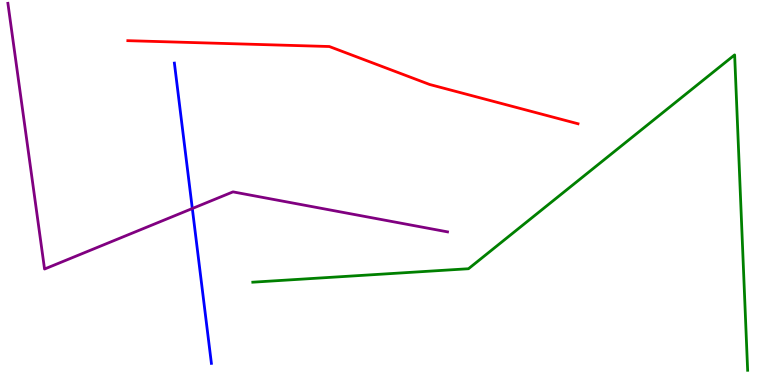[{'lines': ['blue', 'red'], 'intersections': []}, {'lines': ['green', 'red'], 'intersections': []}, {'lines': ['purple', 'red'], 'intersections': []}, {'lines': ['blue', 'green'], 'intersections': []}, {'lines': ['blue', 'purple'], 'intersections': [{'x': 2.48, 'y': 4.58}]}, {'lines': ['green', 'purple'], 'intersections': []}]